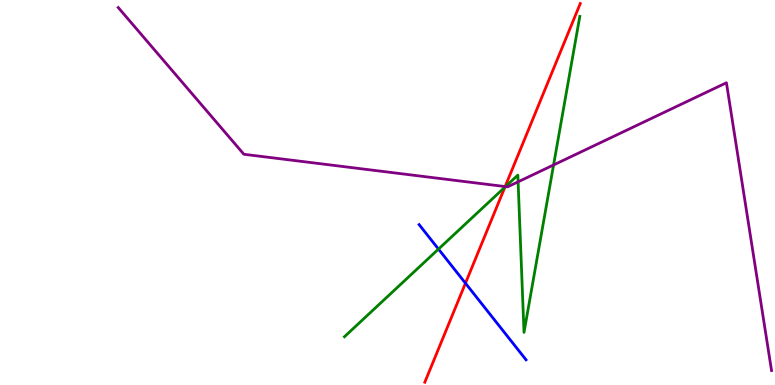[{'lines': ['blue', 'red'], 'intersections': [{'x': 6.01, 'y': 2.64}]}, {'lines': ['green', 'red'], 'intersections': [{'x': 6.51, 'y': 5.14}]}, {'lines': ['purple', 'red'], 'intersections': [{'x': 6.52, 'y': 5.15}]}, {'lines': ['blue', 'green'], 'intersections': [{'x': 5.66, 'y': 3.53}]}, {'lines': ['blue', 'purple'], 'intersections': []}, {'lines': ['green', 'purple'], 'intersections': [{'x': 6.52, 'y': 5.15}, {'x': 6.69, 'y': 5.28}, {'x': 7.14, 'y': 5.72}]}]